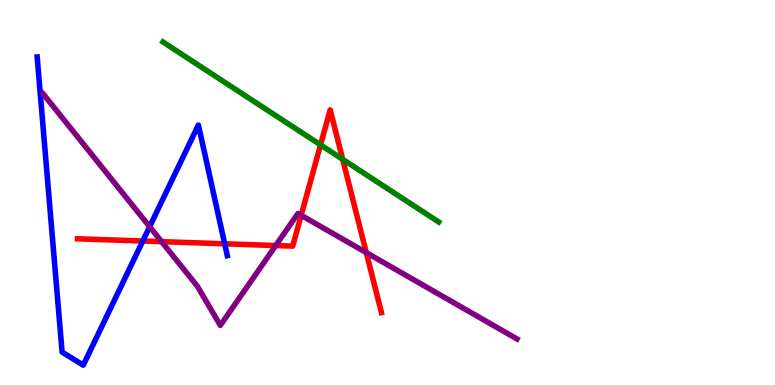[{'lines': ['blue', 'red'], 'intersections': [{'x': 1.84, 'y': 3.74}, {'x': 2.9, 'y': 3.67}]}, {'lines': ['green', 'red'], 'intersections': [{'x': 4.14, 'y': 6.24}, {'x': 4.42, 'y': 5.86}]}, {'lines': ['purple', 'red'], 'intersections': [{'x': 2.09, 'y': 3.72}, {'x': 3.56, 'y': 3.62}, {'x': 3.89, 'y': 4.41}, {'x': 4.73, 'y': 3.44}]}, {'lines': ['blue', 'green'], 'intersections': []}, {'lines': ['blue', 'purple'], 'intersections': [{'x': 1.93, 'y': 4.11}]}, {'lines': ['green', 'purple'], 'intersections': []}]